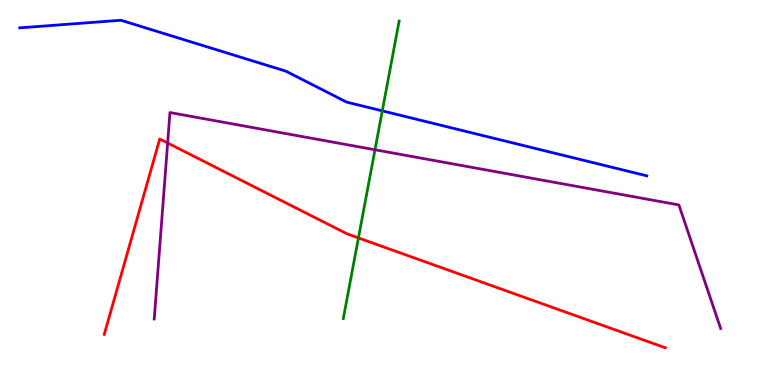[{'lines': ['blue', 'red'], 'intersections': []}, {'lines': ['green', 'red'], 'intersections': [{'x': 4.63, 'y': 3.82}]}, {'lines': ['purple', 'red'], 'intersections': [{'x': 2.16, 'y': 6.29}]}, {'lines': ['blue', 'green'], 'intersections': [{'x': 4.93, 'y': 7.12}]}, {'lines': ['blue', 'purple'], 'intersections': []}, {'lines': ['green', 'purple'], 'intersections': [{'x': 4.84, 'y': 6.11}]}]